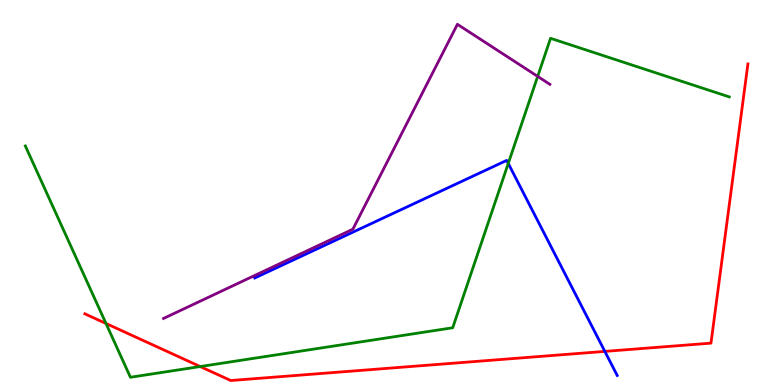[{'lines': ['blue', 'red'], 'intersections': [{'x': 7.8, 'y': 0.873}]}, {'lines': ['green', 'red'], 'intersections': [{'x': 1.37, 'y': 1.6}, {'x': 2.58, 'y': 0.479}]}, {'lines': ['purple', 'red'], 'intersections': []}, {'lines': ['blue', 'green'], 'intersections': [{'x': 6.56, 'y': 5.75}]}, {'lines': ['blue', 'purple'], 'intersections': []}, {'lines': ['green', 'purple'], 'intersections': [{'x': 6.94, 'y': 8.02}]}]